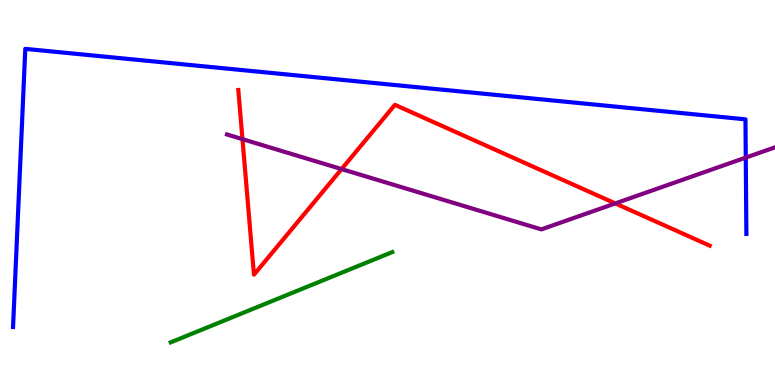[{'lines': ['blue', 'red'], 'intersections': []}, {'lines': ['green', 'red'], 'intersections': []}, {'lines': ['purple', 'red'], 'intersections': [{'x': 3.13, 'y': 6.39}, {'x': 4.41, 'y': 5.61}, {'x': 7.94, 'y': 4.72}]}, {'lines': ['blue', 'green'], 'intersections': []}, {'lines': ['blue', 'purple'], 'intersections': [{'x': 9.62, 'y': 5.91}]}, {'lines': ['green', 'purple'], 'intersections': []}]